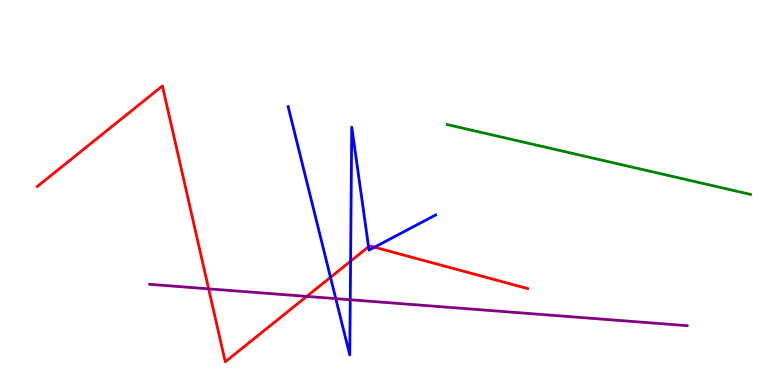[{'lines': ['blue', 'red'], 'intersections': [{'x': 4.26, 'y': 2.8}, {'x': 4.52, 'y': 3.22}, {'x': 4.76, 'y': 3.59}, {'x': 4.83, 'y': 3.58}]}, {'lines': ['green', 'red'], 'intersections': []}, {'lines': ['purple', 'red'], 'intersections': [{'x': 2.69, 'y': 2.5}, {'x': 3.96, 'y': 2.3}]}, {'lines': ['blue', 'green'], 'intersections': []}, {'lines': ['blue', 'purple'], 'intersections': [{'x': 4.33, 'y': 2.24}, {'x': 4.52, 'y': 2.21}]}, {'lines': ['green', 'purple'], 'intersections': []}]